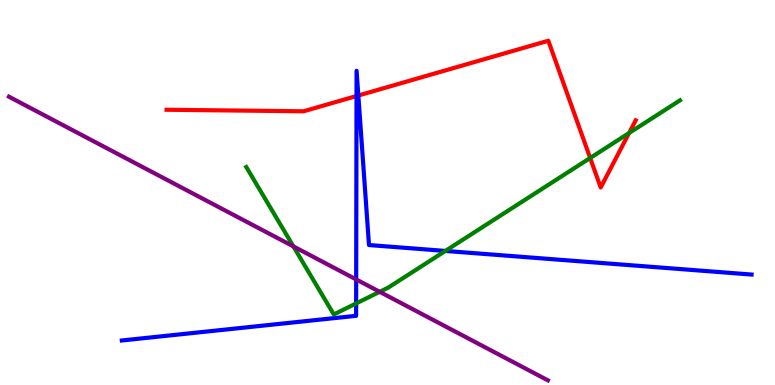[{'lines': ['blue', 'red'], 'intersections': [{'x': 4.6, 'y': 7.51}, {'x': 4.62, 'y': 7.52}]}, {'lines': ['green', 'red'], 'intersections': [{'x': 7.62, 'y': 5.9}, {'x': 8.12, 'y': 6.55}]}, {'lines': ['purple', 'red'], 'intersections': []}, {'lines': ['blue', 'green'], 'intersections': [{'x': 4.6, 'y': 2.12}, {'x': 5.75, 'y': 3.48}]}, {'lines': ['blue', 'purple'], 'intersections': [{'x': 4.6, 'y': 2.74}]}, {'lines': ['green', 'purple'], 'intersections': [{'x': 3.79, 'y': 3.6}, {'x': 4.9, 'y': 2.42}]}]